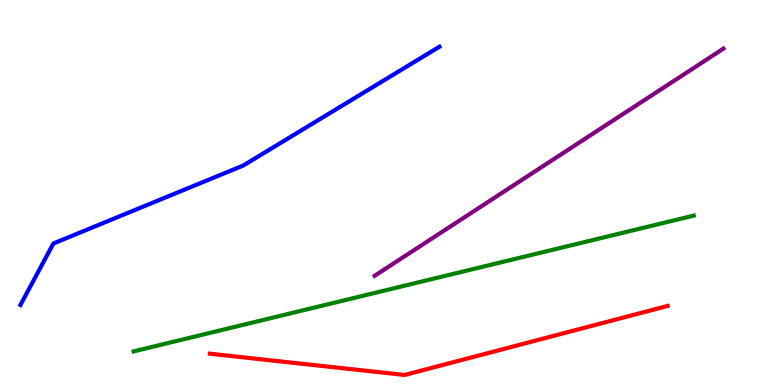[{'lines': ['blue', 'red'], 'intersections': []}, {'lines': ['green', 'red'], 'intersections': []}, {'lines': ['purple', 'red'], 'intersections': []}, {'lines': ['blue', 'green'], 'intersections': []}, {'lines': ['blue', 'purple'], 'intersections': []}, {'lines': ['green', 'purple'], 'intersections': []}]